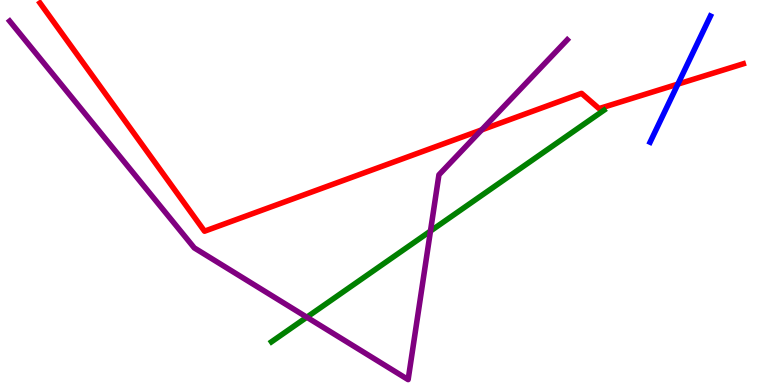[{'lines': ['blue', 'red'], 'intersections': [{'x': 8.75, 'y': 7.82}]}, {'lines': ['green', 'red'], 'intersections': []}, {'lines': ['purple', 'red'], 'intersections': [{'x': 6.21, 'y': 6.63}]}, {'lines': ['blue', 'green'], 'intersections': []}, {'lines': ['blue', 'purple'], 'intersections': []}, {'lines': ['green', 'purple'], 'intersections': [{'x': 3.96, 'y': 1.76}, {'x': 5.55, 'y': 4.0}]}]